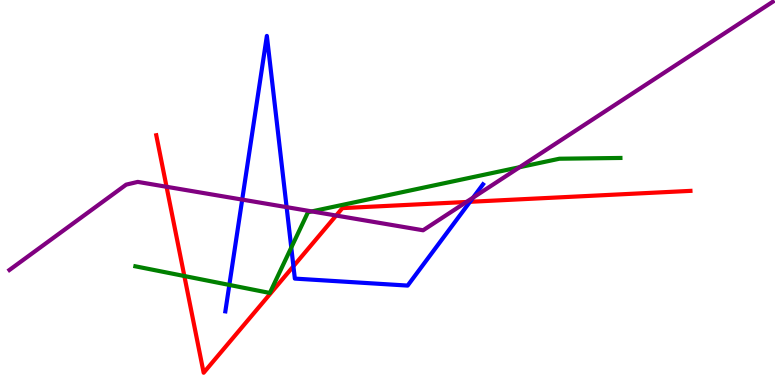[{'lines': ['blue', 'red'], 'intersections': [{'x': 3.79, 'y': 3.08}, {'x': 6.06, 'y': 4.76}]}, {'lines': ['green', 'red'], 'intersections': [{'x': 2.38, 'y': 2.83}]}, {'lines': ['purple', 'red'], 'intersections': [{'x': 2.15, 'y': 5.15}, {'x': 4.34, 'y': 4.4}, {'x': 6.02, 'y': 4.75}]}, {'lines': ['blue', 'green'], 'intersections': [{'x': 2.96, 'y': 2.6}, {'x': 3.76, 'y': 3.57}]}, {'lines': ['blue', 'purple'], 'intersections': [{'x': 3.13, 'y': 4.82}, {'x': 3.7, 'y': 4.62}, {'x': 6.1, 'y': 4.87}]}, {'lines': ['green', 'purple'], 'intersections': [{'x': 4.02, 'y': 4.51}, {'x': 6.71, 'y': 5.66}]}]